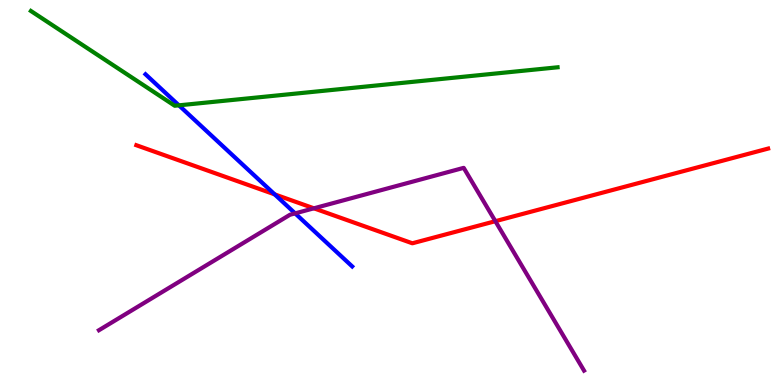[{'lines': ['blue', 'red'], 'intersections': [{'x': 3.54, 'y': 4.95}]}, {'lines': ['green', 'red'], 'intersections': []}, {'lines': ['purple', 'red'], 'intersections': [{'x': 4.05, 'y': 4.59}, {'x': 6.39, 'y': 4.25}]}, {'lines': ['blue', 'green'], 'intersections': [{'x': 2.31, 'y': 7.26}]}, {'lines': ['blue', 'purple'], 'intersections': [{'x': 3.81, 'y': 4.46}]}, {'lines': ['green', 'purple'], 'intersections': []}]